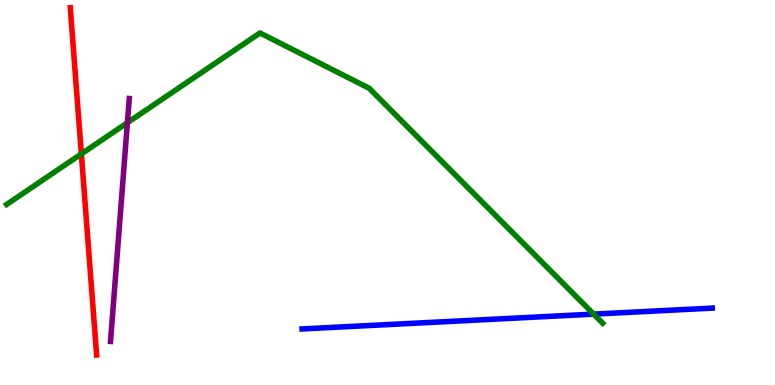[{'lines': ['blue', 'red'], 'intersections': []}, {'lines': ['green', 'red'], 'intersections': [{'x': 1.05, 'y': 6.0}]}, {'lines': ['purple', 'red'], 'intersections': []}, {'lines': ['blue', 'green'], 'intersections': [{'x': 7.66, 'y': 1.84}]}, {'lines': ['blue', 'purple'], 'intersections': []}, {'lines': ['green', 'purple'], 'intersections': [{'x': 1.64, 'y': 6.81}]}]